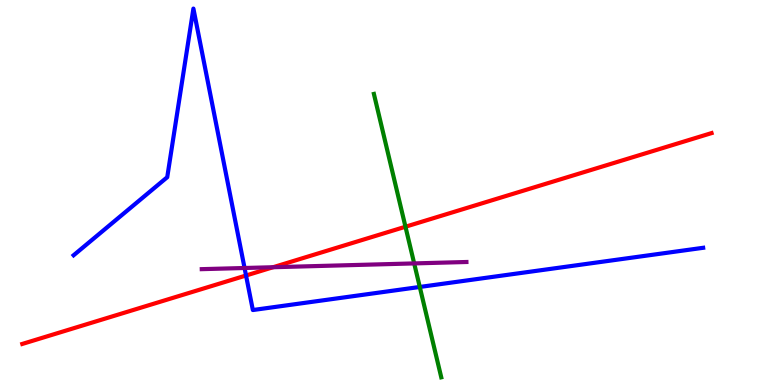[{'lines': ['blue', 'red'], 'intersections': [{'x': 3.17, 'y': 2.84}]}, {'lines': ['green', 'red'], 'intersections': [{'x': 5.23, 'y': 4.11}]}, {'lines': ['purple', 'red'], 'intersections': [{'x': 3.52, 'y': 3.06}]}, {'lines': ['blue', 'green'], 'intersections': [{'x': 5.42, 'y': 2.55}]}, {'lines': ['blue', 'purple'], 'intersections': [{'x': 3.16, 'y': 3.04}]}, {'lines': ['green', 'purple'], 'intersections': [{'x': 5.34, 'y': 3.16}]}]